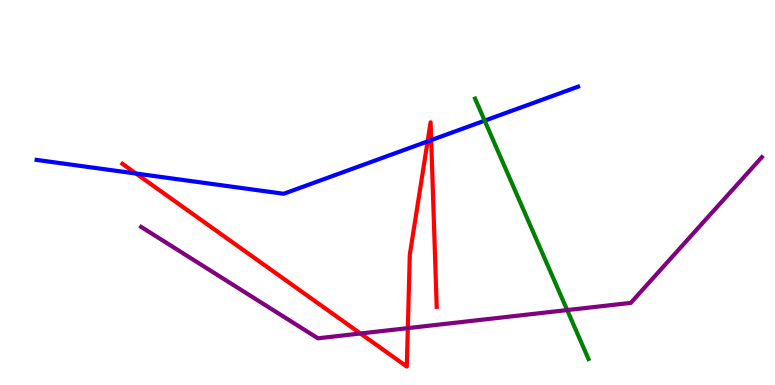[{'lines': ['blue', 'red'], 'intersections': [{'x': 1.76, 'y': 5.49}, {'x': 5.52, 'y': 6.33}, {'x': 5.56, 'y': 6.36}]}, {'lines': ['green', 'red'], 'intersections': []}, {'lines': ['purple', 'red'], 'intersections': [{'x': 4.65, 'y': 1.34}, {'x': 5.26, 'y': 1.48}]}, {'lines': ['blue', 'green'], 'intersections': [{'x': 6.25, 'y': 6.87}]}, {'lines': ['blue', 'purple'], 'intersections': []}, {'lines': ['green', 'purple'], 'intersections': [{'x': 7.32, 'y': 1.95}]}]